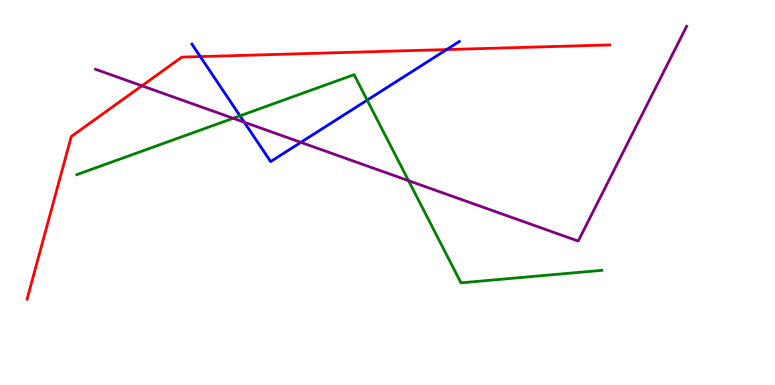[{'lines': ['blue', 'red'], 'intersections': [{'x': 2.58, 'y': 8.53}, {'x': 5.76, 'y': 8.71}]}, {'lines': ['green', 'red'], 'intersections': []}, {'lines': ['purple', 'red'], 'intersections': [{'x': 1.83, 'y': 7.77}]}, {'lines': ['blue', 'green'], 'intersections': [{'x': 3.1, 'y': 6.99}, {'x': 4.74, 'y': 7.4}]}, {'lines': ['blue', 'purple'], 'intersections': [{'x': 3.15, 'y': 6.83}, {'x': 3.88, 'y': 6.3}]}, {'lines': ['green', 'purple'], 'intersections': [{'x': 3.01, 'y': 6.93}, {'x': 5.27, 'y': 5.31}]}]